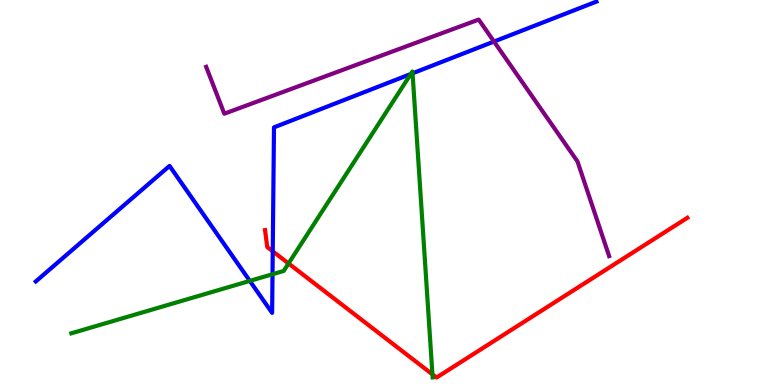[{'lines': ['blue', 'red'], 'intersections': [{'x': 3.52, 'y': 3.47}]}, {'lines': ['green', 'red'], 'intersections': [{'x': 3.72, 'y': 3.16}, {'x': 5.58, 'y': 0.277}]}, {'lines': ['purple', 'red'], 'intersections': []}, {'lines': ['blue', 'green'], 'intersections': [{'x': 3.22, 'y': 2.7}, {'x': 3.52, 'y': 2.88}, {'x': 5.3, 'y': 8.08}, {'x': 5.32, 'y': 8.1}]}, {'lines': ['blue', 'purple'], 'intersections': [{'x': 6.37, 'y': 8.92}]}, {'lines': ['green', 'purple'], 'intersections': []}]